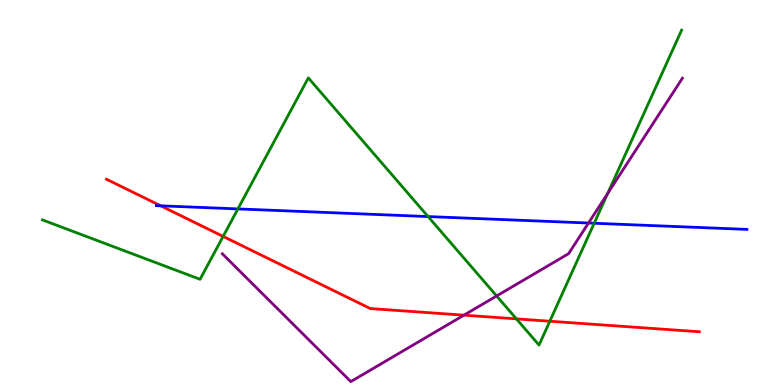[{'lines': ['blue', 'red'], 'intersections': [{'x': 2.07, 'y': 4.65}]}, {'lines': ['green', 'red'], 'intersections': [{'x': 2.88, 'y': 3.86}, {'x': 6.66, 'y': 1.72}, {'x': 7.09, 'y': 1.66}]}, {'lines': ['purple', 'red'], 'intersections': [{'x': 5.99, 'y': 1.81}]}, {'lines': ['blue', 'green'], 'intersections': [{'x': 3.07, 'y': 4.57}, {'x': 5.52, 'y': 4.37}, {'x': 7.67, 'y': 4.2}]}, {'lines': ['blue', 'purple'], 'intersections': [{'x': 7.59, 'y': 4.21}]}, {'lines': ['green', 'purple'], 'intersections': [{'x': 6.41, 'y': 2.31}, {'x': 7.84, 'y': 4.98}]}]